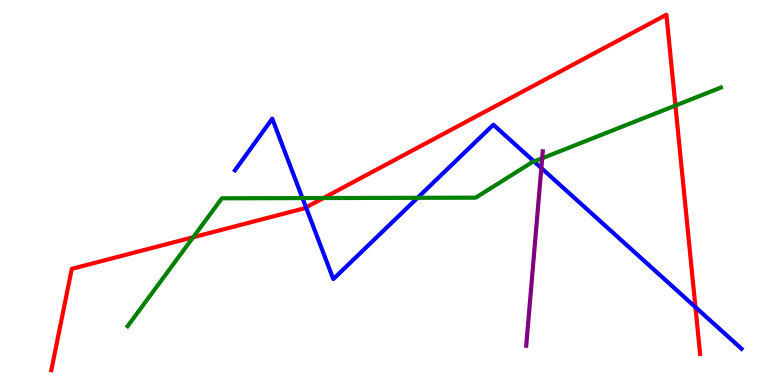[{'lines': ['blue', 'red'], 'intersections': [{'x': 3.95, 'y': 4.61}, {'x': 8.97, 'y': 2.02}]}, {'lines': ['green', 'red'], 'intersections': [{'x': 2.49, 'y': 3.84}, {'x': 4.17, 'y': 4.86}, {'x': 8.72, 'y': 7.26}]}, {'lines': ['purple', 'red'], 'intersections': []}, {'lines': ['blue', 'green'], 'intersections': [{'x': 3.9, 'y': 4.85}, {'x': 5.39, 'y': 4.86}, {'x': 6.89, 'y': 5.81}]}, {'lines': ['blue', 'purple'], 'intersections': [{'x': 6.99, 'y': 5.64}]}, {'lines': ['green', 'purple'], 'intersections': [{'x': 7.0, 'y': 5.89}]}]